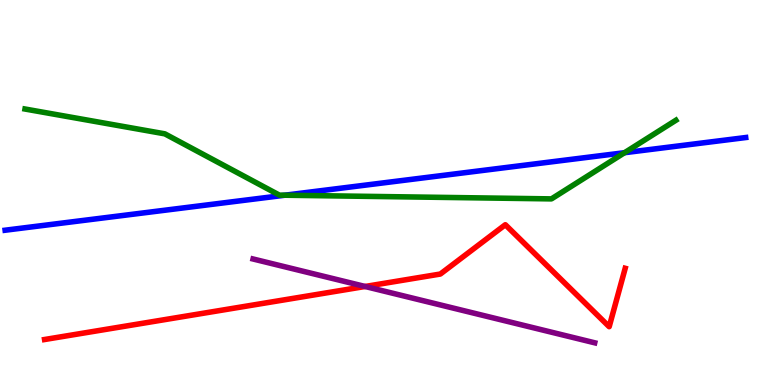[{'lines': ['blue', 'red'], 'intersections': []}, {'lines': ['green', 'red'], 'intersections': []}, {'lines': ['purple', 'red'], 'intersections': [{'x': 4.71, 'y': 2.56}]}, {'lines': ['blue', 'green'], 'intersections': [{'x': 3.67, 'y': 4.93}, {'x': 8.06, 'y': 6.03}]}, {'lines': ['blue', 'purple'], 'intersections': []}, {'lines': ['green', 'purple'], 'intersections': []}]